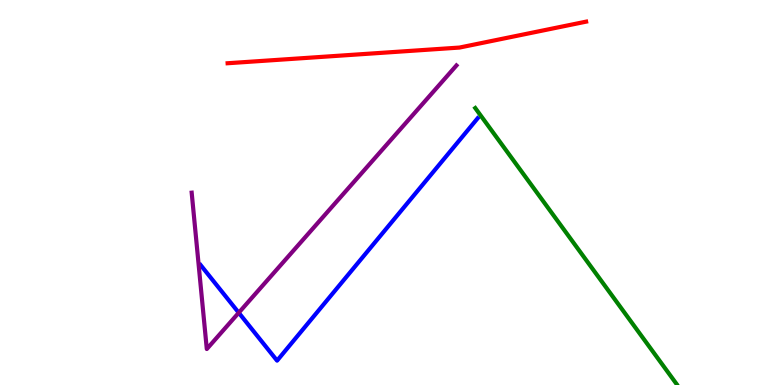[{'lines': ['blue', 'red'], 'intersections': []}, {'lines': ['green', 'red'], 'intersections': []}, {'lines': ['purple', 'red'], 'intersections': []}, {'lines': ['blue', 'green'], 'intersections': []}, {'lines': ['blue', 'purple'], 'intersections': [{'x': 3.08, 'y': 1.88}]}, {'lines': ['green', 'purple'], 'intersections': []}]